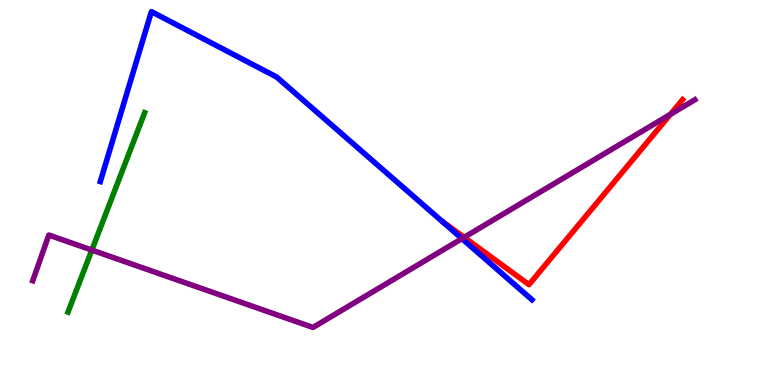[{'lines': ['blue', 'red'], 'intersections': []}, {'lines': ['green', 'red'], 'intersections': []}, {'lines': ['purple', 'red'], 'intersections': [{'x': 5.99, 'y': 3.84}, {'x': 8.65, 'y': 7.03}]}, {'lines': ['blue', 'green'], 'intersections': []}, {'lines': ['blue', 'purple'], 'intersections': [{'x': 5.96, 'y': 3.8}]}, {'lines': ['green', 'purple'], 'intersections': [{'x': 1.19, 'y': 3.5}]}]